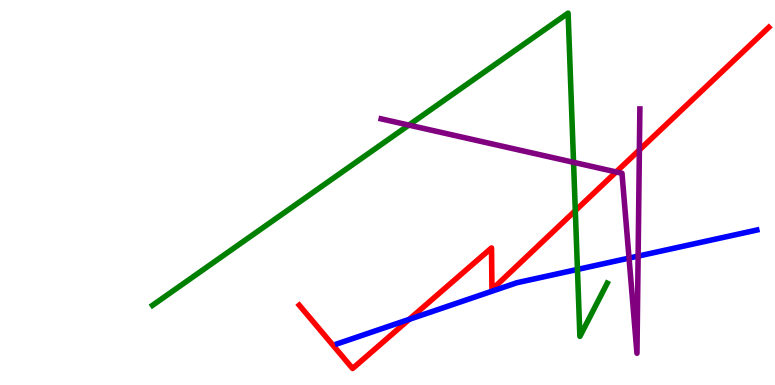[{'lines': ['blue', 'red'], 'intersections': [{'x': 5.28, 'y': 1.71}]}, {'lines': ['green', 'red'], 'intersections': [{'x': 7.42, 'y': 4.53}]}, {'lines': ['purple', 'red'], 'intersections': [{'x': 7.95, 'y': 5.53}, {'x': 8.25, 'y': 6.11}]}, {'lines': ['blue', 'green'], 'intersections': [{'x': 7.45, 'y': 3.0}]}, {'lines': ['blue', 'purple'], 'intersections': [{'x': 8.12, 'y': 3.3}, {'x': 8.23, 'y': 3.35}]}, {'lines': ['green', 'purple'], 'intersections': [{'x': 5.28, 'y': 6.75}, {'x': 7.4, 'y': 5.78}]}]